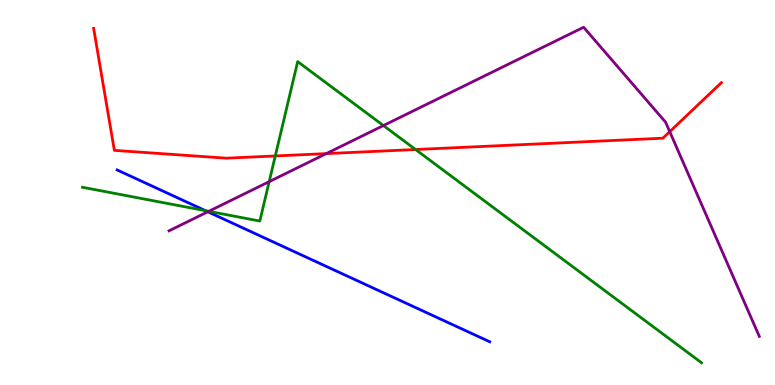[{'lines': ['blue', 'red'], 'intersections': []}, {'lines': ['green', 'red'], 'intersections': [{'x': 3.55, 'y': 5.95}, {'x': 5.36, 'y': 6.12}]}, {'lines': ['purple', 'red'], 'intersections': [{'x': 4.21, 'y': 6.01}, {'x': 8.64, 'y': 6.58}]}, {'lines': ['blue', 'green'], 'intersections': [{'x': 2.65, 'y': 4.53}]}, {'lines': ['blue', 'purple'], 'intersections': [{'x': 2.68, 'y': 4.5}]}, {'lines': ['green', 'purple'], 'intersections': [{'x': 2.69, 'y': 4.51}, {'x': 3.47, 'y': 5.28}, {'x': 4.95, 'y': 6.74}]}]